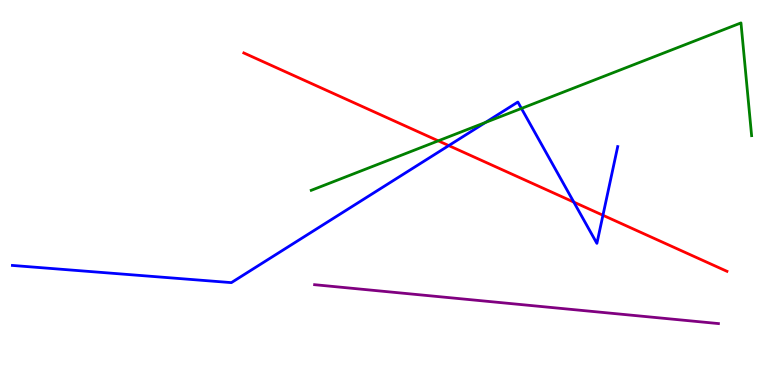[{'lines': ['blue', 'red'], 'intersections': [{'x': 5.79, 'y': 6.22}, {'x': 7.4, 'y': 4.75}, {'x': 7.78, 'y': 4.41}]}, {'lines': ['green', 'red'], 'intersections': [{'x': 5.66, 'y': 6.34}]}, {'lines': ['purple', 'red'], 'intersections': []}, {'lines': ['blue', 'green'], 'intersections': [{'x': 6.26, 'y': 6.82}, {'x': 6.73, 'y': 7.18}]}, {'lines': ['blue', 'purple'], 'intersections': []}, {'lines': ['green', 'purple'], 'intersections': []}]